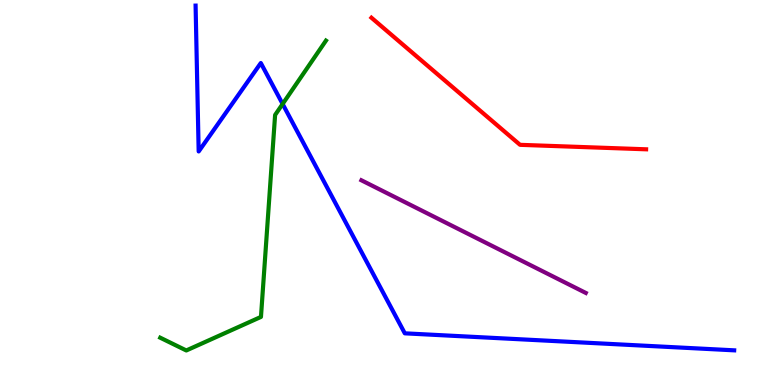[{'lines': ['blue', 'red'], 'intersections': []}, {'lines': ['green', 'red'], 'intersections': []}, {'lines': ['purple', 'red'], 'intersections': []}, {'lines': ['blue', 'green'], 'intersections': [{'x': 3.65, 'y': 7.3}]}, {'lines': ['blue', 'purple'], 'intersections': []}, {'lines': ['green', 'purple'], 'intersections': []}]